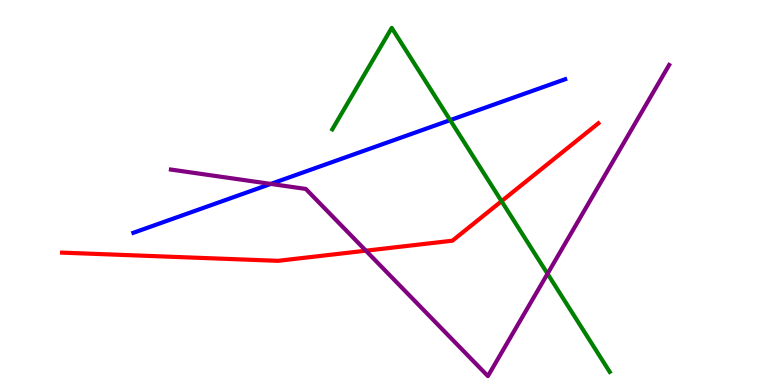[{'lines': ['blue', 'red'], 'intersections': []}, {'lines': ['green', 'red'], 'intersections': [{'x': 6.47, 'y': 4.77}]}, {'lines': ['purple', 'red'], 'intersections': [{'x': 4.72, 'y': 3.49}]}, {'lines': ['blue', 'green'], 'intersections': [{'x': 5.81, 'y': 6.88}]}, {'lines': ['blue', 'purple'], 'intersections': [{'x': 3.49, 'y': 5.22}]}, {'lines': ['green', 'purple'], 'intersections': [{'x': 7.06, 'y': 2.89}]}]